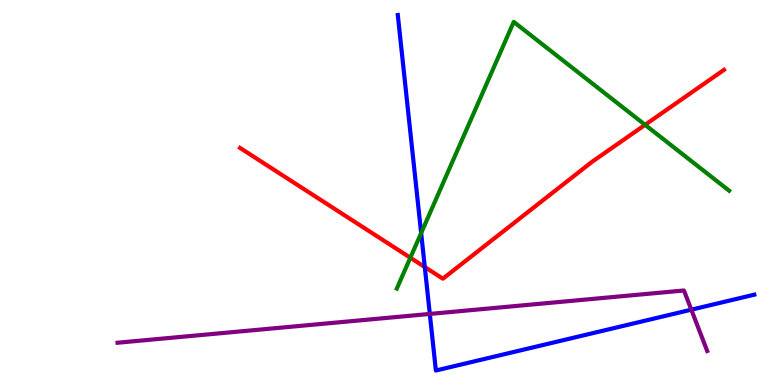[{'lines': ['blue', 'red'], 'intersections': [{'x': 5.48, 'y': 3.06}]}, {'lines': ['green', 'red'], 'intersections': [{'x': 5.29, 'y': 3.31}, {'x': 8.32, 'y': 6.76}]}, {'lines': ['purple', 'red'], 'intersections': []}, {'lines': ['blue', 'green'], 'intersections': [{'x': 5.43, 'y': 3.95}]}, {'lines': ['blue', 'purple'], 'intersections': [{'x': 5.55, 'y': 1.85}, {'x': 8.92, 'y': 1.96}]}, {'lines': ['green', 'purple'], 'intersections': []}]